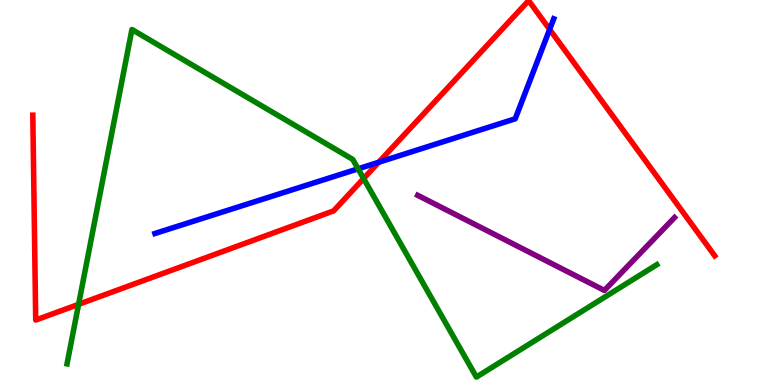[{'lines': ['blue', 'red'], 'intersections': [{'x': 4.89, 'y': 5.79}, {'x': 7.09, 'y': 9.24}]}, {'lines': ['green', 'red'], 'intersections': [{'x': 1.01, 'y': 2.1}, {'x': 4.69, 'y': 5.36}]}, {'lines': ['purple', 'red'], 'intersections': []}, {'lines': ['blue', 'green'], 'intersections': [{'x': 4.62, 'y': 5.62}]}, {'lines': ['blue', 'purple'], 'intersections': []}, {'lines': ['green', 'purple'], 'intersections': []}]